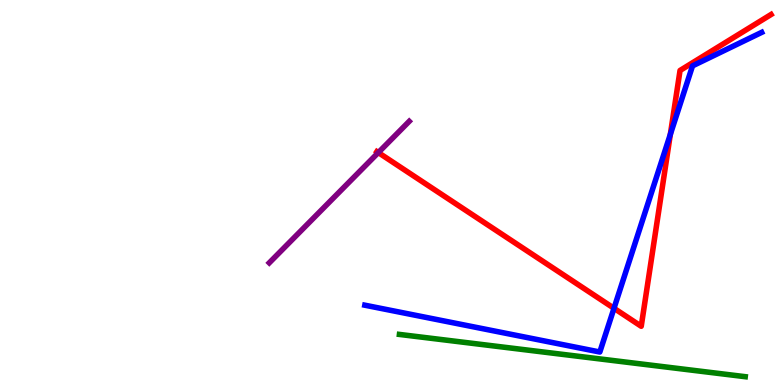[{'lines': ['blue', 'red'], 'intersections': [{'x': 7.92, 'y': 1.99}, {'x': 8.65, 'y': 6.51}]}, {'lines': ['green', 'red'], 'intersections': []}, {'lines': ['purple', 'red'], 'intersections': [{'x': 4.88, 'y': 6.04}]}, {'lines': ['blue', 'green'], 'intersections': []}, {'lines': ['blue', 'purple'], 'intersections': []}, {'lines': ['green', 'purple'], 'intersections': []}]